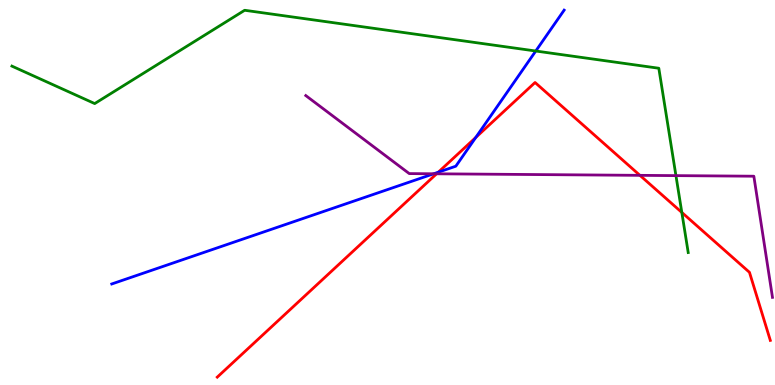[{'lines': ['blue', 'red'], 'intersections': [{'x': 5.66, 'y': 5.53}, {'x': 6.14, 'y': 6.43}]}, {'lines': ['green', 'red'], 'intersections': [{'x': 8.8, 'y': 4.48}]}, {'lines': ['purple', 'red'], 'intersections': [{'x': 5.63, 'y': 5.49}, {'x': 8.26, 'y': 5.45}]}, {'lines': ['blue', 'green'], 'intersections': [{'x': 6.91, 'y': 8.67}]}, {'lines': ['blue', 'purple'], 'intersections': [{'x': 5.6, 'y': 5.49}]}, {'lines': ['green', 'purple'], 'intersections': [{'x': 8.72, 'y': 5.44}]}]